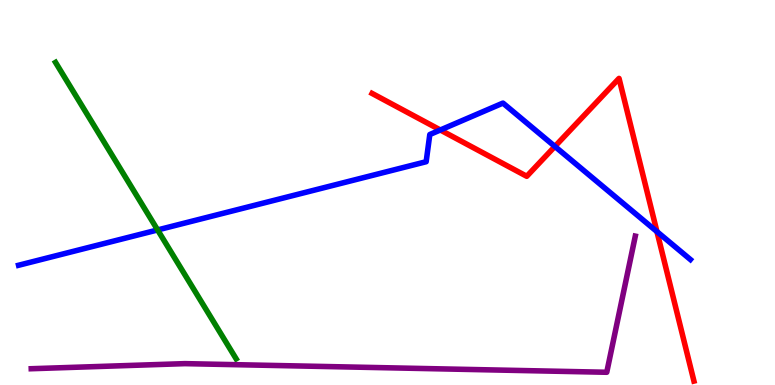[{'lines': ['blue', 'red'], 'intersections': [{'x': 5.68, 'y': 6.62}, {'x': 7.16, 'y': 6.2}, {'x': 8.48, 'y': 3.98}]}, {'lines': ['green', 'red'], 'intersections': []}, {'lines': ['purple', 'red'], 'intersections': []}, {'lines': ['blue', 'green'], 'intersections': [{'x': 2.03, 'y': 4.03}]}, {'lines': ['blue', 'purple'], 'intersections': []}, {'lines': ['green', 'purple'], 'intersections': []}]